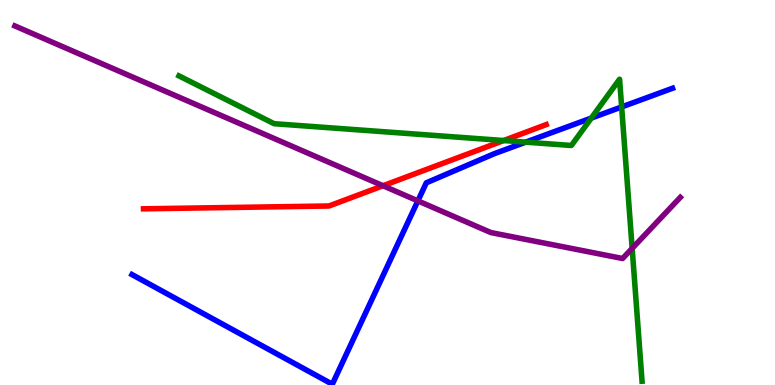[{'lines': ['blue', 'red'], 'intersections': []}, {'lines': ['green', 'red'], 'intersections': [{'x': 6.5, 'y': 6.35}]}, {'lines': ['purple', 'red'], 'intersections': [{'x': 4.94, 'y': 5.18}]}, {'lines': ['blue', 'green'], 'intersections': [{'x': 6.78, 'y': 6.31}, {'x': 7.63, 'y': 6.93}, {'x': 8.02, 'y': 7.22}]}, {'lines': ['blue', 'purple'], 'intersections': [{'x': 5.39, 'y': 4.78}]}, {'lines': ['green', 'purple'], 'intersections': [{'x': 8.16, 'y': 3.55}]}]